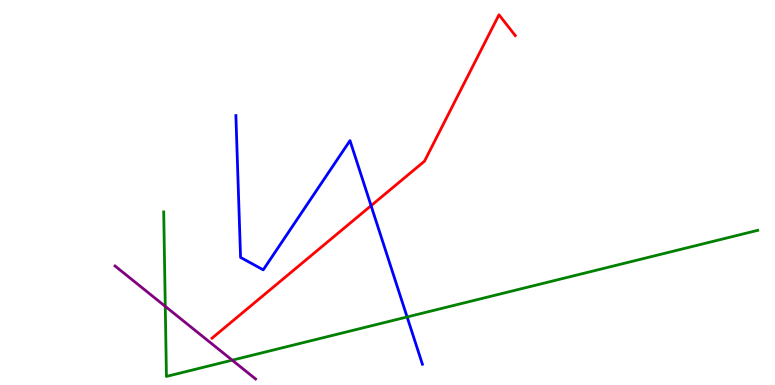[{'lines': ['blue', 'red'], 'intersections': [{'x': 4.79, 'y': 4.66}]}, {'lines': ['green', 'red'], 'intersections': []}, {'lines': ['purple', 'red'], 'intersections': []}, {'lines': ['blue', 'green'], 'intersections': [{'x': 5.25, 'y': 1.77}]}, {'lines': ['blue', 'purple'], 'intersections': []}, {'lines': ['green', 'purple'], 'intersections': [{'x': 2.13, 'y': 2.04}, {'x': 3.0, 'y': 0.645}]}]